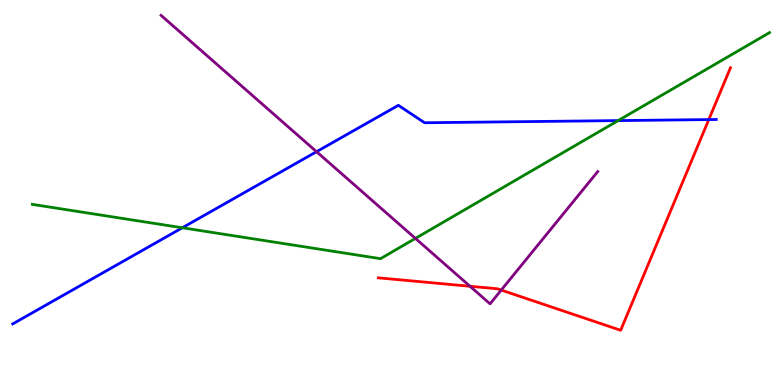[{'lines': ['blue', 'red'], 'intersections': [{'x': 9.15, 'y': 6.89}]}, {'lines': ['green', 'red'], 'intersections': []}, {'lines': ['purple', 'red'], 'intersections': [{'x': 6.06, 'y': 2.56}, {'x': 6.47, 'y': 2.47}]}, {'lines': ['blue', 'green'], 'intersections': [{'x': 2.35, 'y': 4.08}, {'x': 7.98, 'y': 6.87}]}, {'lines': ['blue', 'purple'], 'intersections': [{'x': 4.08, 'y': 6.06}]}, {'lines': ['green', 'purple'], 'intersections': [{'x': 5.36, 'y': 3.81}]}]